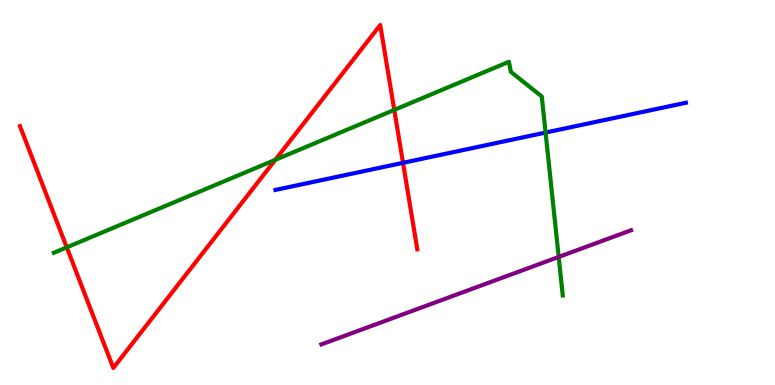[{'lines': ['blue', 'red'], 'intersections': [{'x': 5.2, 'y': 5.77}]}, {'lines': ['green', 'red'], 'intersections': [{'x': 0.861, 'y': 3.58}, {'x': 3.55, 'y': 5.85}, {'x': 5.09, 'y': 7.15}]}, {'lines': ['purple', 'red'], 'intersections': []}, {'lines': ['blue', 'green'], 'intersections': [{'x': 7.04, 'y': 6.56}]}, {'lines': ['blue', 'purple'], 'intersections': []}, {'lines': ['green', 'purple'], 'intersections': [{'x': 7.21, 'y': 3.33}]}]